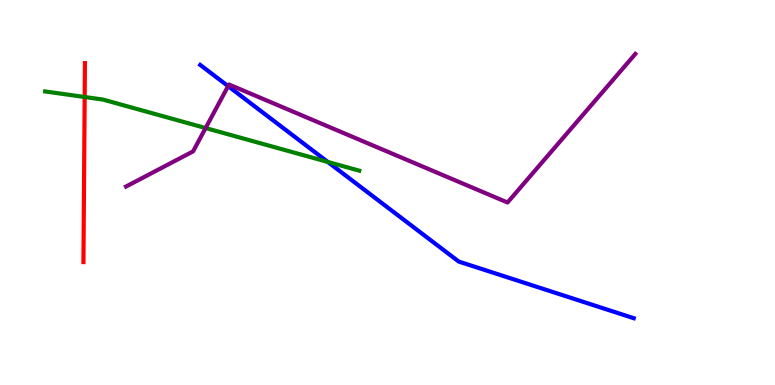[{'lines': ['blue', 'red'], 'intersections': []}, {'lines': ['green', 'red'], 'intersections': [{'x': 1.09, 'y': 7.48}]}, {'lines': ['purple', 'red'], 'intersections': []}, {'lines': ['blue', 'green'], 'intersections': [{'x': 4.23, 'y': 5.79}]}, {'lines': ['blue', 'purple'], 'intersections': [{'x': 2.94, 'y': 7.76}]}, {'lines': ['green', 'purple'], 'intersections': [{'x': 2.65, 'y': 6.67}]}]